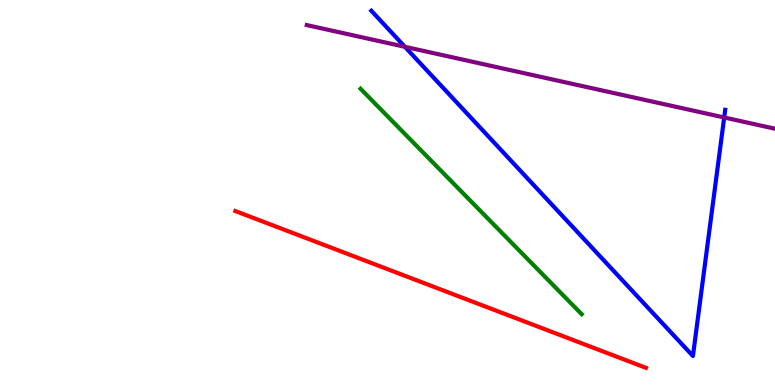[{'lines': ['blue', 'red'], 'intersections': []}, {'lines': ['green', 'red'], 'intersections': []}, {'lines': ['purple', 'red'], 'intersections': []}, {'lines': ['blue', 'green'], 'intersections': []}, {'lines': ['blue', 'purple'], 'intersections': [{'x': 5.22, 'y': 8.78}, {'x': 9.34, 'y': 6.95}]}, {'lines': ['green', 'purple'], 'intersections': []}]